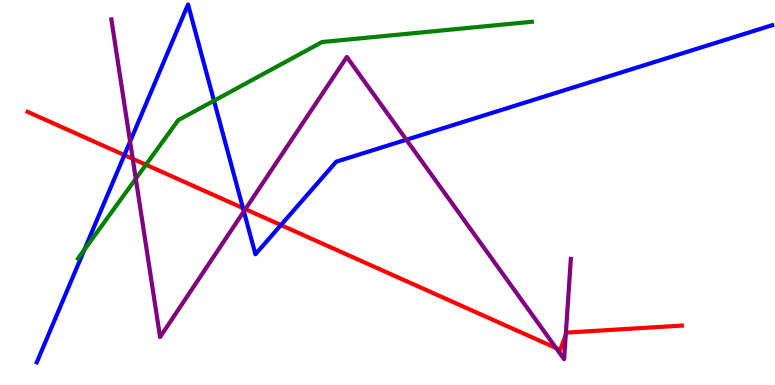[{'lines': ['blue', 'red'], 'intersections': [{'x': 1.6, 'y': 5.97}, {'x': 3.14, 'y': 4.59}, {'x': 3.62, 'y': 4.15}]}, {'lines': ['green', 'red'], 'intersections': [{'x': 1.88, 'y': 5.72}]}, {'lines': ['purple', 'red'], 'intersections': [{'x': 1.71, 'y': 5.87}, {'x': 3.17, 'y': 4.57}, {'x': 7.18, 'y': 0.959}, {'x': 7.3, 'y': 1.3}]}, {'lines': ['blue', 'green'], 'intersections': [{'x': 1.09, 'y': 3.52}, {'x': 2.76, 'y': 7.38}]}, {'lines': ['blue', 'purple'], 'intersections': [{'x': 1.68, 'y': 6.32}, {'x': 3.15, 'y': 4.51}, {'x': 5.24, 'y': 6.37}]}, {'lines': ['green', 'purple'], 'intersections': [{'x': 1.75, 'y': 5.36}]}]